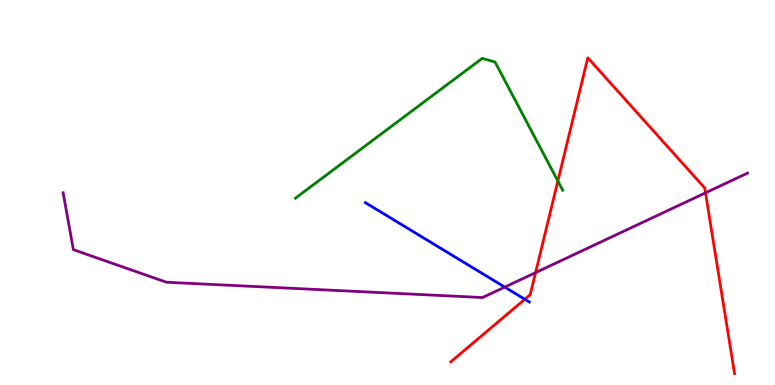[{'lines': ['blue', 'red'], 'intersections': [{'x': 6.77, 'y': 2.23}]}, {'lines': ['green', 'red'], 'intersections': [{'x': 7.2, 'y': 5.3}]}, {'lines': ['purple', 'red'], 'intersections': [{'x': 6.91, 'y': 2.92}, {'x': 9.1, 'y': 4.99}]}, {'lines': ['blue', 'green'], 'intersections': []}, {'lines': ['blue', 'purple'], 'intersections': [{'x': 6.51, 'y': 2.54}]}, {'lines': ['green', 'purple'], 'intersections': []}]